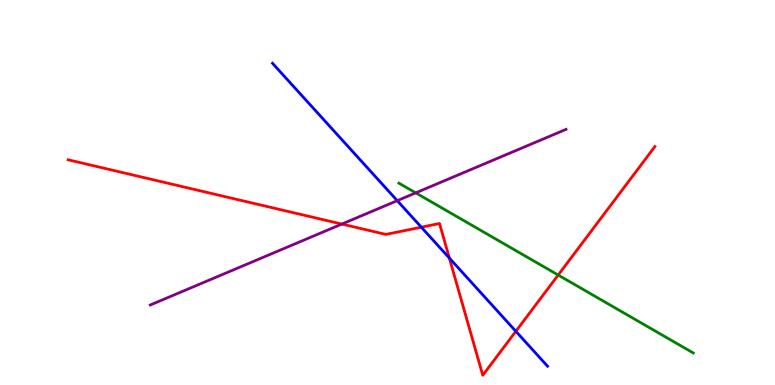[{'lines': ['blue', 'red'], 'intersections': [{'x': 5.44, 'y': 4.1}, {'x': 5.8, 'y': 3.3}, {'x': 6.66, 'y': 1.39}]}, {'lines': ['green', 'red'], 'intersections': [{'x': 7.2, 'y': 2.86}]}, {'lines': ['purple', 'red'], 'intersections': [{'x': 4.41, 'y': 4.18}]}, {'lines': ['blue', 'green'], 'intersections': []}, {'lines': ['blue', 'purple'], 'intersections': [{'x': 5.13, 'y': 4.79}]}, {'lines': ['green', 'purple'], 'intersections': [{'x': 5.36, 'y': 4.99}]}]